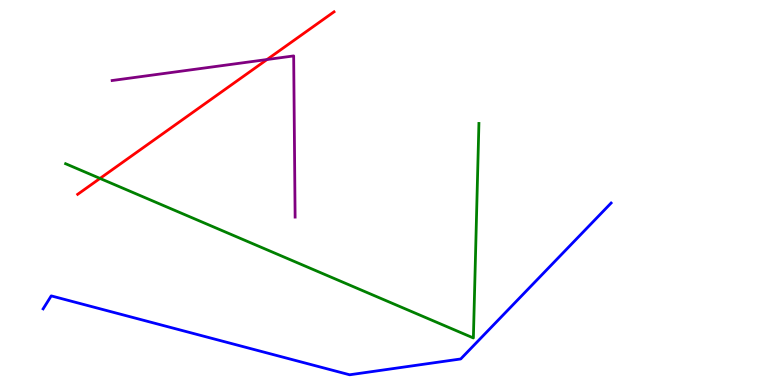[{'lines': ['blue', 'red'], 'intersections': []}, {'lines': ['green', 'red'], 'intersections': [{'x': 1.29, 'y': 5.37}]}, {'lines': ['purple', 'red'], 'intersections': [{'x': 3.45, 'y': 8.45}]}, {'lines': ['blue', 'green'], 'intersections': []}, {'lines': ['blue', 'purple'], 'intersections': []}, {'lines': ['green', 'purple'], 'intersections': []}]